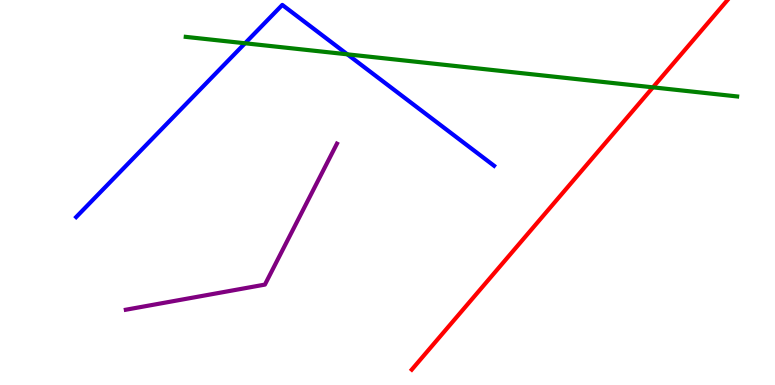[{'lines': ['blue', 'red'], 'intersections': []}, {'lines': ['green', 'red'], 'intersections': [{'x': 8.42, 'y': 7.73}]}, {'lines': ['purple', 'red'], 'intersections': []}, {'lines': ['blue', 'green'], 'intersections': [{'x': 3.16, 'y': 8.88}, {'x': 4.48, 'y': 8.59}]}, {'lines': ['blue', 'purple'], 'intersections': []}, {'lines': ['green', 'purple'], 'intersections': []}]